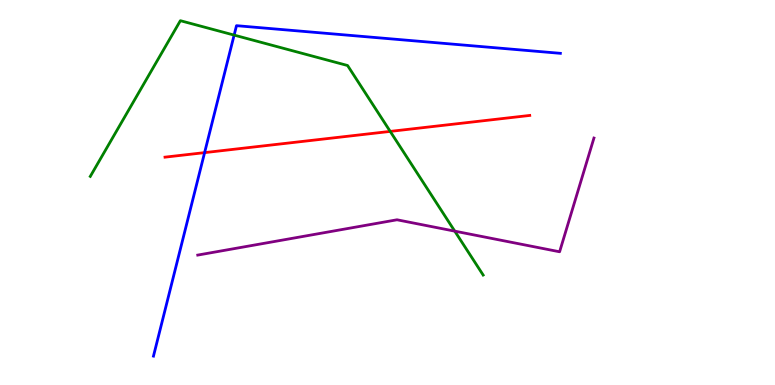[{'lines': ['blue', 'red'], 'intersections': [{'x': 2.64, 'y': 6.04}]}, {'lines': ['green', 'red'], 'intersections': [{'x': 5.03, 'y': 6.59}]}, {'lines': ['purple', 'red'], 'intersections': []}, {'lines': ['blue', 'green'], 'intersections': [{'x': 3.02, 'y': 9.09}]}, {'lines': ['blue', 'purple'], 'intersections': []}, {'lines': ['green', 'purple'], 'intersections': [{'x': 5.87, 'y': 4.0}]}]